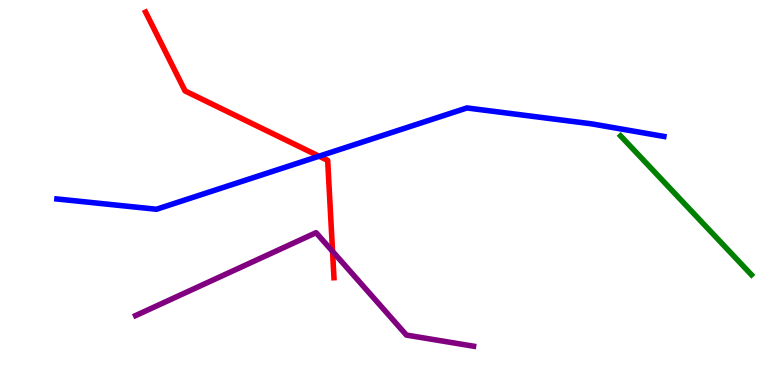[{'lines': ['blue', 'red'], 'intersections': [{'x': 4.12, 'y': 5.94}]}, {'lines': ['green', 'red'], 'intersections': []}, {'lines': ['purple', 'red'], 'intersections': [{'x': 4.29, 'y': 3.47}]}, {'lines': ['blue', 'green'], 'intersections': []}, {'lines': ['blue', 'purple'], 'intersections': []}, {'lines': ['green', 'purple'], 'intersections': []}]